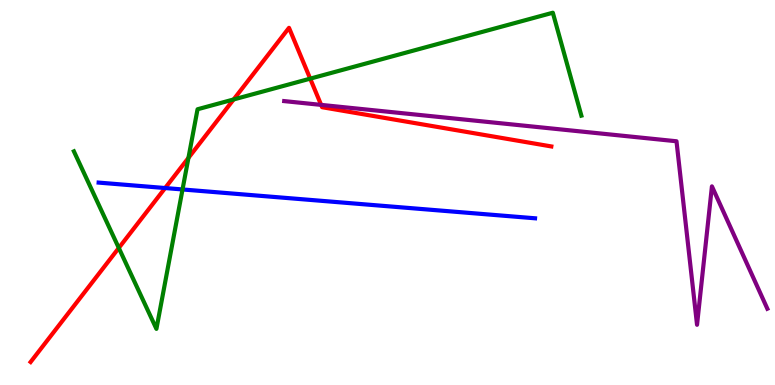[{'lines': ['blue', 'red'], 'intersections': [{'x': 2.13, 'y': 5.12}]}, {'lines': ['green', 'red'], 'intersections': [{'x': 1.53, 'y': 3.56}, {'x': 2.43, 'y': 5.9}, {'x': 3.01, 'y': 7.42}, {'x': 4.0, 'y': 7.96}]}, {'lines': ['purple', 'red'], 'intersections': [{'x': 4.14, 'y': 7.28}]}, {'lines': ['blue', 'green'], 'intersections': [{'x': 2.36, 'y': 5.08}]}, {'lines': ['blue', 'purple'], 'intersections': []}, {'lines': ['green', 'purple'], 'intersections': []}]